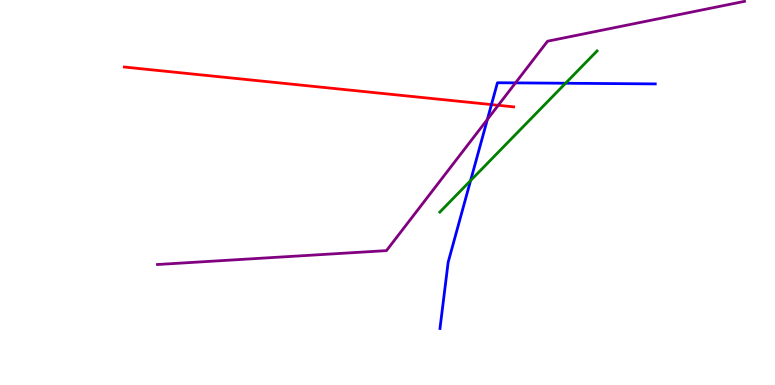[{'lines': ['blue', 'red'], 'intersections': [{'x': 6.34, 'y': 7.28}]}, {'lines': ['green', 'red'], 'intersections': []}, {'lines': ['purple', 'red'], 'intersections': [{'x': 6.43, 'y': 7.27}]}, {'lines': ['blue', 'green'], 'intersections': [{'x': 6.07, 'y': 5.31}, {'x': 7.3, 'y': 7.84}]}, {'lines': ['blue', 'purple'], 'intersections': [{'x': 6.29, 'y': 6.9}, {'x': 6.65, 'y': 7.85}]}, {'lines': ['green', 'purple'], 'intersections': []}]